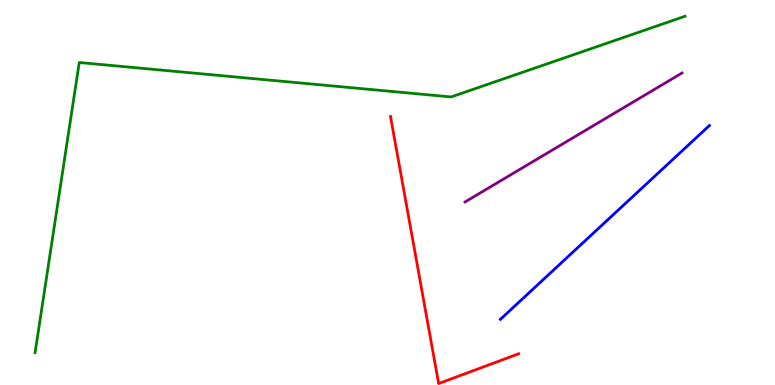[{'lines': ['blue', 'red'], 'intersections': []}, {'lines': ['green', 'red'], 'intersections': []}, {'lines': ['purple', 'red'], 'intersections': []}, {'lines': ['blue', 'green'], 'intersections': []}, {'lines': ['blue', 'purple'], 'intersections': []}, {'lines': ['green', 'purple'], 'intersections': []}]